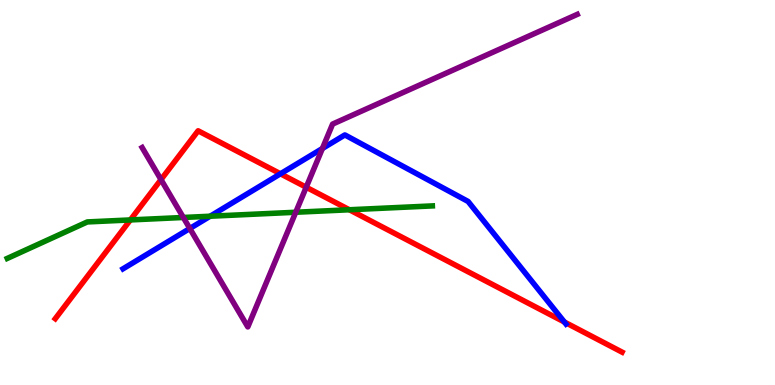[{'lines': ['blue', 'red'], 'intersections': [{'x': 3.62, 'y': 5.49}, {'x': 7.28, 'y': 1.64}]}, {'lines': ['green', 'red'], 'intersections': [{'x': 1.68, 'y': 4.29}, {'x': 4.51, 'y': 4.55}]}, {'lines': ['purple', 'red'], 'intersections': [{'x': 2.08, 'y': 5.34}, {'x': 3.95, 'y': 5.14}]}, {'lines': ['blue', 'green'], 'intersections': [{'x': 2.71, 'y': 4.38}]}, {'lines': ['blue', 'purple'], 'intersections': [{'x': 2.45, 'y': 4.07}, {'x': 4.16, 'y': 6.14}]}, {'lines': ['green', 'purple'], 'intersections': [{'x': 2.37, 'y': 4.35}, {'x': 3.82, 'y': 4.49}]}]